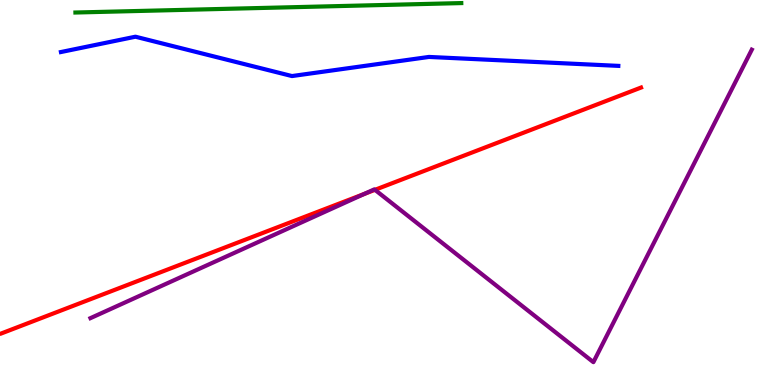[{'lines': ['blue', 'red'], 'intersections': []}, {'lines': ['green', 'red'], 'intersections': []}, {'lines': ['purple', 'red'], 'intersections': [{'x': 4.7, 'y': 4.96}, {'x': 4.84, 'y': 5.07}]}, {'lines': ['blue', 'green'], 'intersections': []}, {'lines': ['blue', 'purple'], 'intersections': []}, {'lines': ['green', 'purple'], 'intersections': []}]